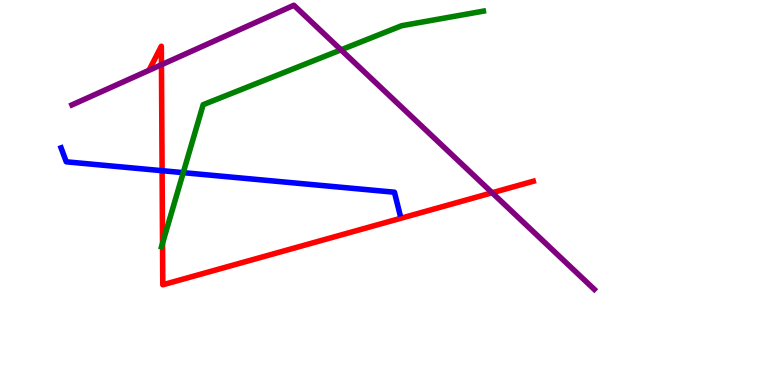[{'lines': ['blue', 'red'], 'intersections': [{'x': 2.09, 'y': 5.57}]}, {'lines': ['green', 'red'], 'intersections': [{'x': 2.1, 'y': 3.68}]}, {'lines': ['purple', 'red'], 'intersections': [{'x': 2.08, 'y': 8.32}, {'x': 6.35, 'y': 4.99}]}, {'lines': ['blue', 'green'], 'intersections': [{'x': 2.36, 'y': 5.52}]}, {'lines': ['blue', 'purple'], 'intersections': []}, {'lines': ['green', 'purple'], 'intersections': [{'x': 4.4, 'y': 8.71}]}]